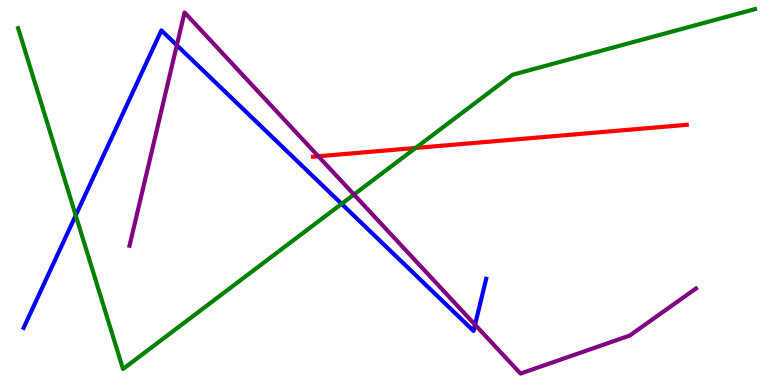[{'lines': ['blue', 'red'], 'intersections': []}, {'lines': ['green', 'red'], 'intersections': [{'x': 5.36, 'y': 6.16}]}, {'lines': ['purple', 'red'], 'intersections': [{'x': 4.11, 'y': 5.94}]}, {'lines': ['blue', 'green'], 'intersections': [{'x': 0.977, 'y': 4.41}, {'x': 4.41, 'y': 4.71}]}, {'lines': ['blue', 'purple'], 'intersections': [{'x': 2.28, 'y': 8.83}, {'x': 6.13, 'y': 1.57}]}, {'lines': ['green', 'purple'], 'intersections': [{'x': 4.57, 'y': 4.95}]}]